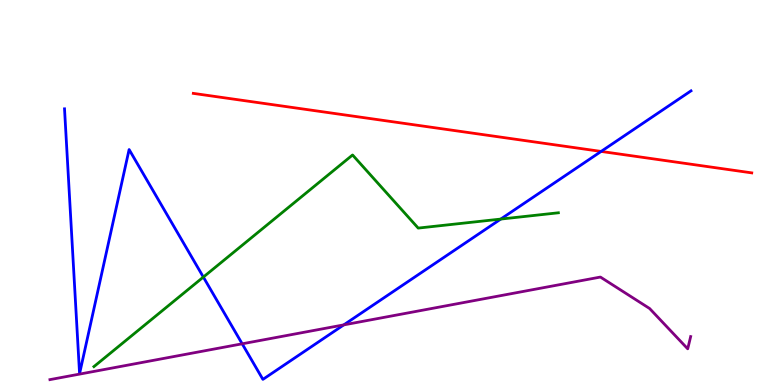[{'lines': ['blue', 'red'], 'intersections': [{'x': 7.76, 'y': 6.07}]}, {'lines': ['green', 'red'], 'intersections': []}, {'lines': ['purple', 'red'], 'intersections': []}, {'lines': ['blue', 'green'], 'intersections': [{'x': 2.62, 'y': 2.8}, {'x': 6.46, 'y': 4.31}]}, {'lines': ['blue', 'purple'], 'intersections': [{'x': 3.13, 'y': 1.07}, {'x': 4.44, 'y': 1.56}]}, {'lines': ['green', 'purple'], 'intersections': []}]